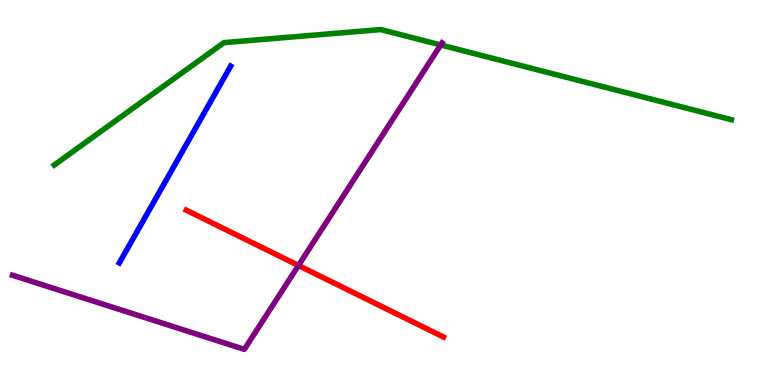[{'lines': ['blue', 'red'], 'intersections': []}, {'lines': ['green', 'red'], 'intersections': []}, {'lines': ['purple', 'red'], 'intersections': [{'x': 3.85, 'y': 3.1}]}, {'lines': ['blue', 'green'], 'intersections': []}, {'lines': ['blue', 'purple'], 'intersections': []}, {'lines': ['green', 'purple'], 'intersections': [{'x': 5.69, 'y': 8.83}]}]